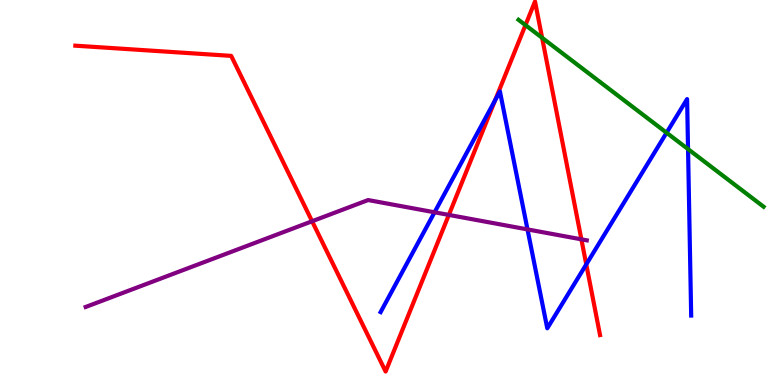[{'lines': ['blue', 'red'], 'intersections': [{'x': 6.39, 'y': 7.4}, {'x': 7.56, 'y': 3.13}]}, {'lines': ['green', 'red'], 'intersections': [{'x': 6.78, 'y': 9.35}, {'x': 6.99, 'y': 9.02}]}, {'lines': ['purple', 'red'], 'intersections': [{'x': 4.03, 'y': 4.25}, {'x': 5.79, 'y': 4.42}, {'x': 7.5, 'y': 3.78}]}, {'lines': ['blue', 'green'], 'intersections': [{'x': 8.6, 'y': 6.55}, {'x': 8.88, 'y': 6.13}]}, {'lines': ['blue', 'purple'], 'intersections': [{'x': 5.61, 'y': 4.49}, {'x': 6.81, 'y': 4.04}]}, {'lines': ['green', 'purple'], 'intersections': []}]